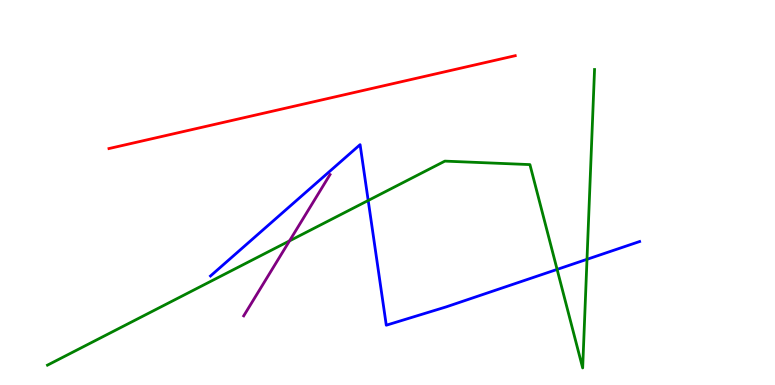[{'lines': ['blue', 'red'], 'intersections': []}, {'lines': ['green', 'red'], 'intersections': []}, {'lines': ['purple', 'red'], 'intersections': []}, {'lines': ['blue', 'green'], 'intersections': [{'x': 4.75, 'y': 4.79}, {'x': 7.19, 'y': 3.0}, {'x': 7.57, 'y': 3.26}]}, {'lines': ['blue', 'purple'], 'intersections': []}, {'lines': ['green', 'purple'], 'intersections': [{'x': 3.74, 'y': 3.74}]}]